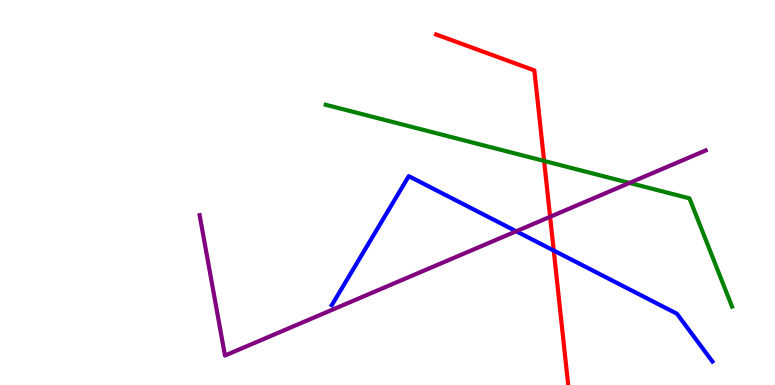[{'lines': ['blue', 'red'], 'intersections': [{'x': 7.14, 'y': 3.49}]}, {'lines': ['green', 'red'], 'intersections': [{'x': 7.02, 'y': 5.82}]}, {'lines': ['purple', 'red'], 'intersections': [{'x': 7.1, 'y': 4.37}]}, {'lines': ['blue', 'green'], 'intersections': []}, {'lines': ['blue', 'purple'], 'intersections': [{'x': 6.66, 'y': 3.99}]}, {'lines': ['green', 'purple'], 'intersections': [{'x': 8.12, 'y': 5.25}]}]